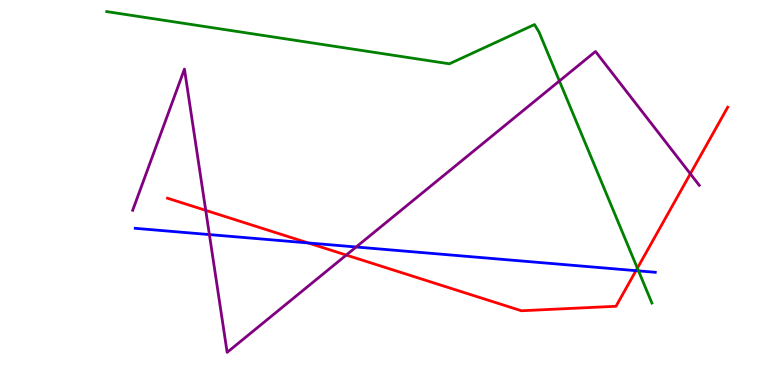[{'lines': ['blue', 'red'], 'intersections': [{'x': 3.98, 'y': 3.69}, {'x': 8.21, 'y': 2.97}]}, {'lines': ['green', 'red'], 'intersections': [{'x': 8.22, 'y': 3.03}]}, {'lines': ['purple', 'red'], 'intersections': [{'x': 2.65, 'y': 4.54}, {'x': 4.47, 'y': 3.38}, {'x': 8.91, 'y': 5.49}]}, {'lines': ['blue', 'green'], 'intersections': [{'x': 8.24, 'y': 2.96}]}, {'lines': ['blue', 'purple'], 'intersections': [{'x': 2.7, 'y': 3.91}, {'x': 4.6, 'y': 3.58}]}, {'lines': ['green', 'purple'], 'intersections': [{'x': 7.22, 'y': 7.9}]}]